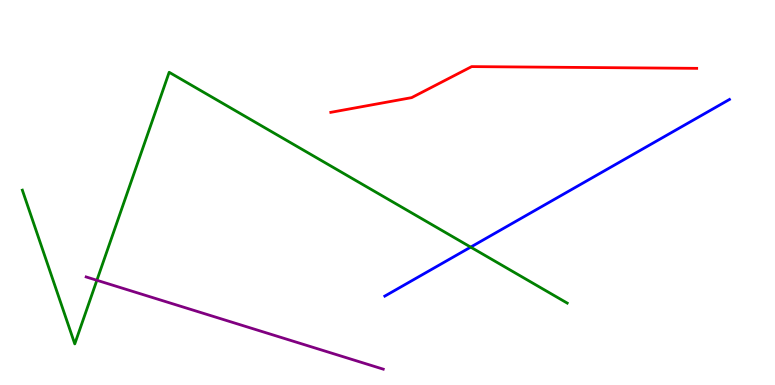[{'lines': ['blue', 'red'], 'intersections': []}, {'lines': ['green', 'red'], 'intersections': []}, {'lines': ['purple', 'red'], 'intersections': []}, {'lines': ['blue', 'green'], 'intersections': [{'x': 6.07, 'y': 3.58}]}, {'lines': ['blue', 'purple'], 'intersections': []}, {'lines': ['green', 'purple'], 'intersections': [{'x': 1.25, 'y': 2.72}]}]